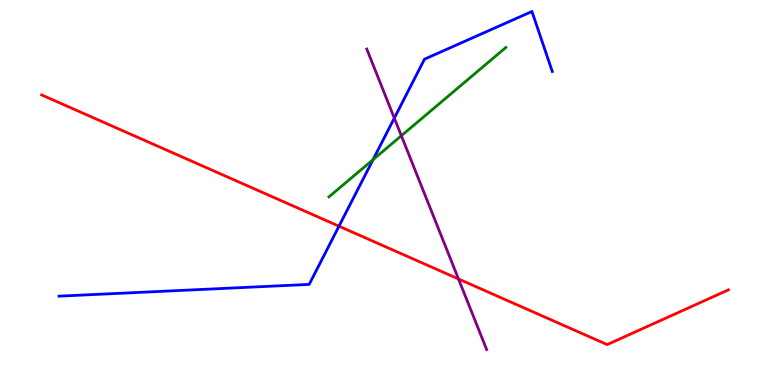[{'lines': ['blue', 'red'], 'intersections': [{'x': 4.37, 'y': 4.12}]}, {'lines': ['green', 'red'], 'intersections': []}, {'lines': ['purple', 'red'], 'intersections': [{'x': 5.92, 'y': 2.75}]}, {'lines': ['blue', 'green'], 'intersections': [{'x': 4.81, 'y': 5.85}]}, {'lines': ['blue', 'purple'], 'intersections': [{'x': 5.09, 'y': 6.93}]}, {'lines': ['green', 'purple'], 'intersections': [{'x': 5.18, 'y': 6.47}]}]